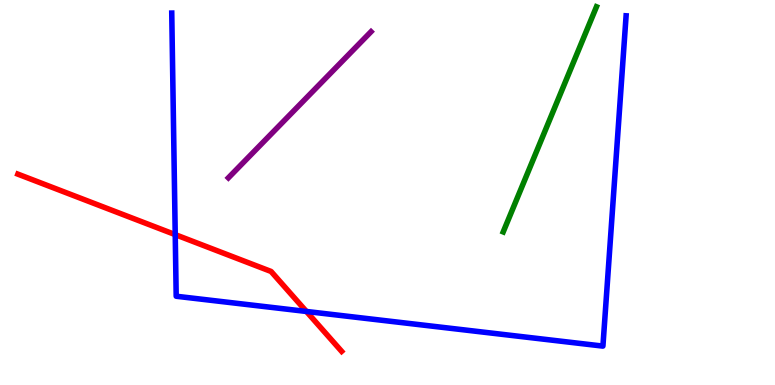[{'lines': ['blue', 'red'], 'intersections': [{'x': 2.26, 'y': 3.91}, {'x': 3.95, 'y': 1.91}]}, {'lines': ['green', 'red'], 'intersections': []}, {'lines': ['purple', 'red'], 'intersections': []}, {'lines': ['blue', 'green'], 'intersections': []}, {'lines': ['blue', 'purple'], 'intersections': []}, {'lines': ['green', 'purple'], 'intersections': []}]